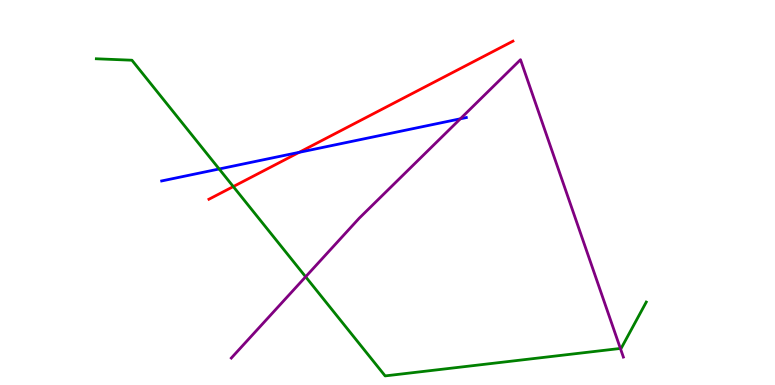[{'lines': ['blue', 'red'], 'intersections': [{'x': 3.86, 'y': 6.04}]}, {'lines': ['green', 'red'], 'intersections': [{'x': 3.01, 'y': 5.15}]}, {'lines': ['purple', 'red'], 'intersections': []}, {'lines': ['blue', 'green'], 'intersections': [{'x': 2.83, 'y': 5.61}]}, {'lines': ['blue', 'purple'], 'intersections': [{'x': 5.94, 'y': 6.91}]}, {'lines': ['green', 'purple'], 'intersections': [{'x': 3.94, 'y': 2.81}, {'x': 8.0, 'y': 0.95}]}]